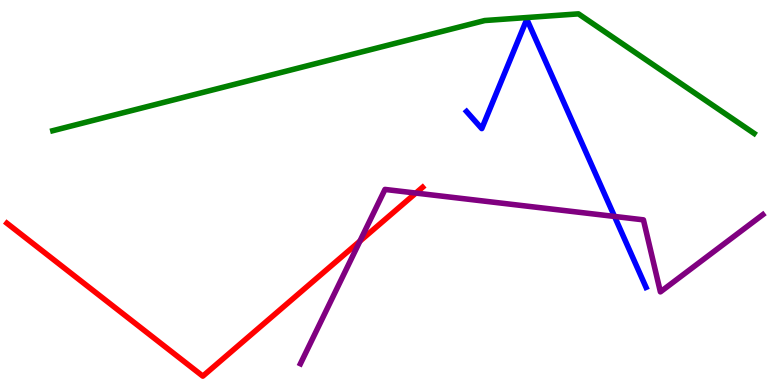[{'lines': ['blue', 'red'], 'intersections': []}, {'lines': ['green', 'red'], 'intersections': []}, {'lines': ['purple', 'red'], 'intersections': [{'x': 4.64, 'y': 3.74}, {'x': 5.37, 'y': 4.99}]}, {'lines': ['blue', 'green'], 'intersections': []}, {'lines': ['blue', 'purple'], 'intersections': [{'x': 7.93, 'y': 4.38}]}, {'lines': ['green', 'purple'], 'intersections': []}]